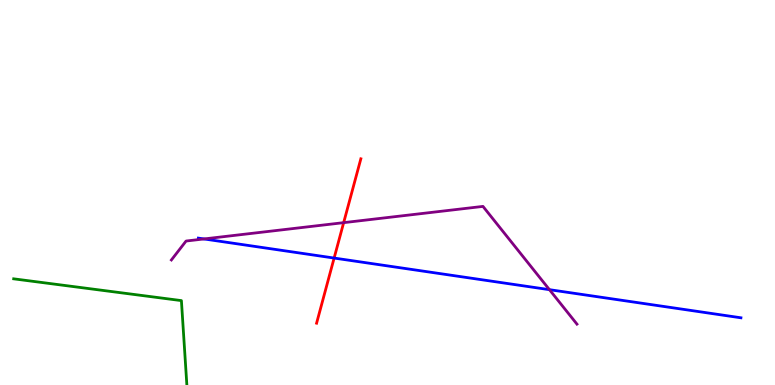[{'lines': ['blue', 'red'], 'intersections': [{'x': 4.31, 'y': 3.3}]}, {'lines': ['green', 'red'], 'intersections': []}, {'lines': ['purple', 'red'], 'intersections': [{'x': 4.43, 'y': 4.22}]}, {'lines': ['blue', 'green'], 'intersections': []}, {'lines': ['blue', 'purple'], 'intersections': [{'x': 2.63, 'y': 3.79}, {'x': 7.09, 'y': 2.48}]}, {'lines': ['green', 'purple'], 'intersections': []}]